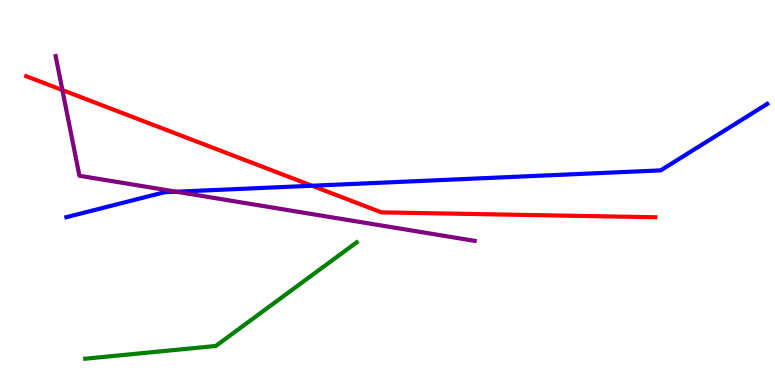[{'lines': ['blue', 'red'], 'intersections': [{'x': 4.03, 'y': 5.18}]}, {'lines': ['green', 'red'], 'intersections': []}, {'lines': ['purple', 'red'], 'intersections': [{'x': 0.805, 'y': 7.66}]}, {'lines': ['blue', 'green'], 'intersections': []}, {'lines': ['blue', 'purple'], 'intersections': [{'x': 2.28, 'y': 5.02}]}, {'lines': ['green', 'purple'], 'intersections': []}]